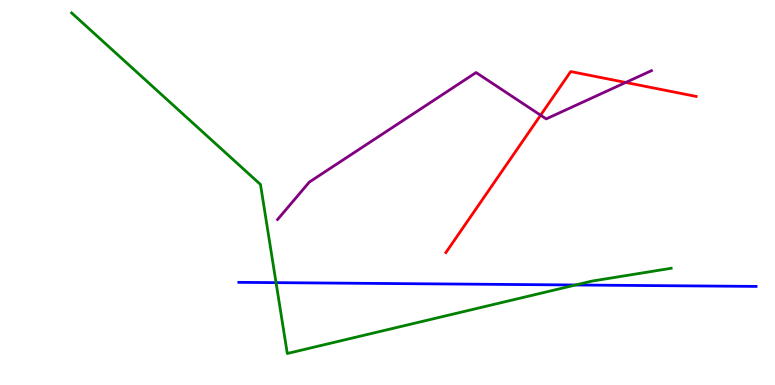[{'lines': ['blue', 'red'], 'intersections': []}, {'lines': ['green', 'red'], 'intersections': []}, {'lines': ['purple', 'red'], 'intersections': [{'x': 6.98, 'y': 7.01}, {'x': 8.07, 'y': 7.86}]}, {'lines': ['blue', 'green'], 'intersections': [{'x': 3.56, 'y': 2.66}, {'x': 7.43, 'y': 2.6}]}, {'lines': ['blue', 'purple'], 'intersections': []}, {'lines': ['green', 'purple'], 'intersections': []}]